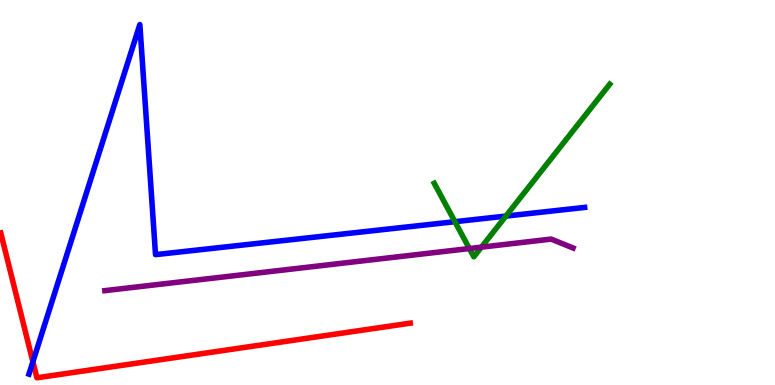[{'lines': ['blue', 'red'], 'intersections': [{'x': 0.424, 'y': 0.604}]}, {'lines': ['green', 'red'], 'intersections': []}, {'lines': ['purple', 'red'], 'intersections': []}, {'lines': ['blue', 'green'], 'intersections': [{'x': 5.87, 'y': 4.24}, {'x': 6.53, 'y': 4.39}]}, {'lines': ['blue', 'purple'], 'intersections': []}, {'lines': ['green', 'purple'], 'intersections': [{'x': 6.06, 'y': 3.54}, {'x': 6.21, 'y': 3.58}]}]